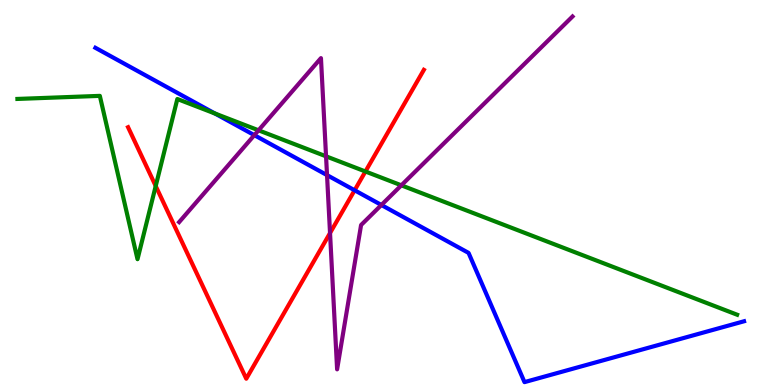[{'lines': ['blue', 'red'], 'intersections': [{'x': 4.58, 'y': 5.06}]}, {'lines': ['green', 'red'], 'intersections': [{'x': 2.01, 'y': 5.17}, {'x': 4.72, 'y': 5.55}]}, {'lines': ['purple', 'red'], 'intersections': [{'x': 4.26, 'y': 3.95}]}, {'lines': ['blue', 'green'], 'intersections': [{'x': 2.77, 'y': 7.05}]}, {'lines': ['blue', 'purple'], 'intersections': [{'x': 3.28, 'y': 6.49}, {'x': 4.22, 'y': 5.45}, {'x': 4.92, 'y': 4.68}]}, {'lines': ['green', 'purple'], 'intersections': [{'x': 3.34, 'y': 6.62}, {'x': 4.21, 'y': 5.94}, {'x': 5.18, 'y': 5.19}]}]